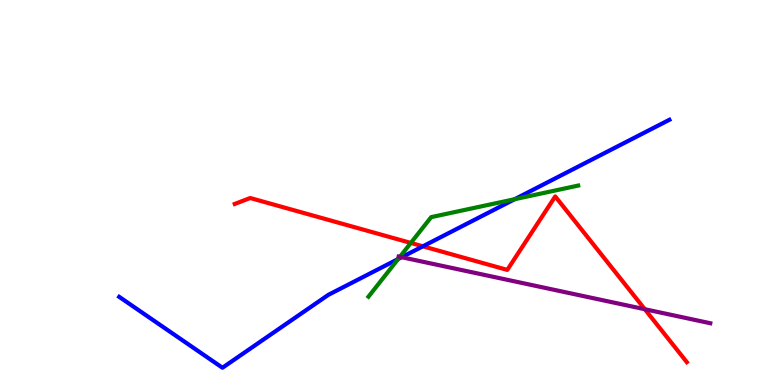[{'lines': ['blue', 'red'], 'intersections': [{'x': 5.46, 'y': 3.6}]}, {'lines': ['green', 'red'], 'intersections': [{'x': 5.3, 'y': 3.69}]}, {'lines': ['purple', 'red'], 'intersections': [{'x': 8.32, 'y': 1.97}]}, {'lines': ['blue', 'green'], 'intersections': [{'x': 5.14, 'y': 3.27}, {'x': 6.64, 'y': 4.83}]}, {'lines': ['blue', 'purple'], 'intersections': [{'x': 5.18, 'y': 3.32}]}, {'lines': ['green', 'purple'], 'intersections': [{'x': 5.16, 'y': 3.33}]}]